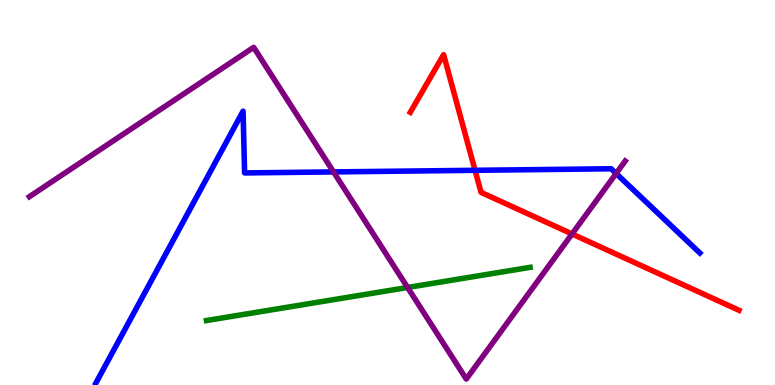[{'lines': ['blue', 'red'], 'intersections': [{'x': 6.13, 'y': 5.58}]}, {'lines': ['green', 'red'], 'intersections': []}, {'lines': ['purple', 'red'], 'intersections': [{'x': 7.38, 'y': 3.92}]}, {'lines': ['blue', 'green'], 'intersections': []}, {'lines': ['blue', 'purple'], 'intersections': [{'x': 4.3, 'y': 5.53}, {'x': 7.95, 'y': 5.49}]}, {'lines': ['green', 'purple'], 'intersections': [{'x': 5.26, 'y': 2.53}]}]